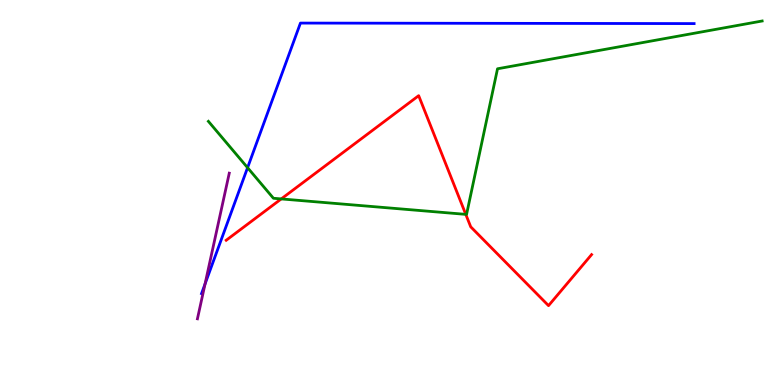[{'lines': ['blue', 'red'], 'intersections': []}, {'lines': ['green', 'red'], 'intersections': [{'x': 3.63, 'y': 4.83}, {'x': 6.01, 'y': 4.43}]}, {'lines': ['purple', 'red'], 'intersections': []}, {'lines': ['blue', 'green'], 'intersections': [{'x': 3.19, 'y': 5.64}]}, {'lines': ['blue', 'purple'], 'intersections': [{'x': 2.65, 'y': 2.62}]}, {'lines': ['green', 'purple'], 'intersections': []}]